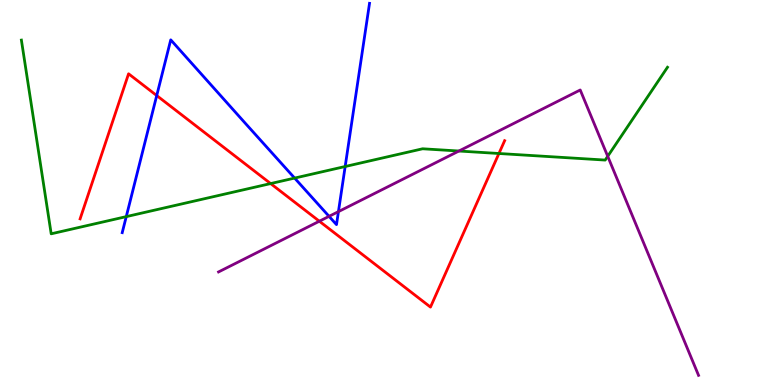[{'lines': ['blue', 'red'], 'intersections': [{'x': 2.02, 'y': 7.52}]}, {'lines': ['green', 'red'], 'intersections': [{'x': 3.49, 'y': 5.23}, {'x': 6.44, 'y': 6.01}]}, {'lines': ['purple', 'red'], 'intersections': [{'x': 4.12, 'y': 4.25}]}, {'lines': ['blue', 'green'], 'intersections': [{'x': 1.63, 'y': 4.37}, {'x': 3.8, 'y': 5.37}, {'x': 4.45, 'y': 5.68}]}, {'lines': ['blue', 'purple'], 'intersections': [{'x': 4.25, 'y': 4.38}, {'x': 4.37, 'y': 4.5}]}, {'lines': ['green', 'purple'], 'intersections': [{'x': 5.92, 'y': 6.08}, {'x': 7.84, 'y': 5.94}]}]